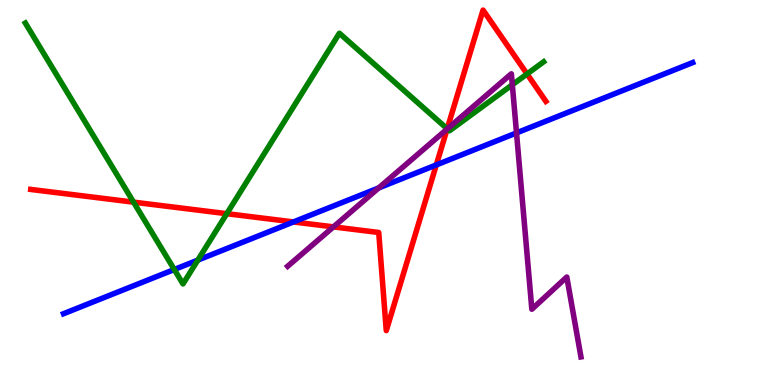[{'lines': ['blue', 'red'], 'intersections': [{'x': 3.79, 'y': 4.24}, {'x': 5.63, 'y': 5.72}]}, {'lines': ['green', 'red'], 'intersections': [{'x': 1.72, 'y': 4.75}, {'x': 2.93, 'y': 4.45}, {'x': 5.77, 'y': 6.66}, {'x': 6.8, 'y': 8.08}]}, {'lines': ['purple', 'red'], 'intersections': [{'x': 4.3, 'y': 4.11}, {'x': 5.77, 'y': 6.65}]}, {'lines': ['blue', 'green'], 'intersections': [{'x': 2.25, 'y': 3.0}, {'x': 2.55, 'y': 3.24}]}, {'lines': ['blue', 'purple'], 'intersections': [{'x': 4.89, 'y': 5.12}, {'x': 6.66, 'y': 6.55}]}, {'lines': ['green', 'purple'], 'intersections': [{'x': 5.77, 'y': 6.65}, {'x': 6.61, 'y': 7.8}]}]